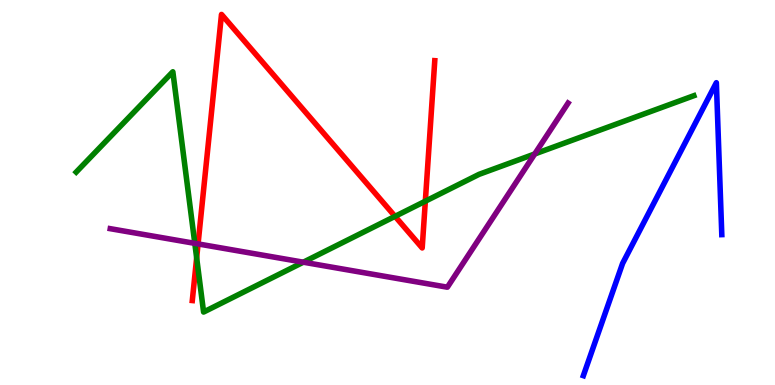[{'lines': ['blue', 'red'], 'intersections': []}, {'lines': ['green', 'red'], 'intersections': [{'x': 2.54, 'y': 3.3}, {'x': 5.1, 'y': 4.38}, {'x': 5.49, 'y': 4.77}]}, {'lines': ['purple', 'red'], 'intersections': [{'x': 2.56, 'y': 3.66}]}, {'lines': ['blue', 'green'], 'intersections': []}, {'lines': ['blue', 'purple'], 'intersections': []}, {'lines': ['green', 'purple'], 'intersections': [{'x': 2.51, 'y': 3.68}, {'x': 3.91, 'y': 3.19}, {'x': 6.9, 'y': 6.0}]}]